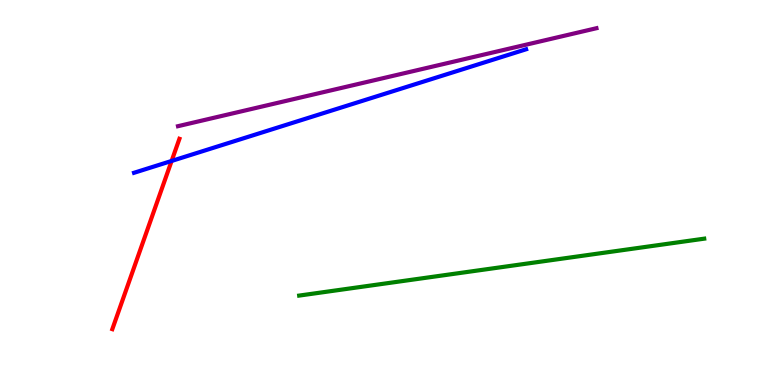[{'lines': ['blue', 'red'], 'intersections': [{'x': 2.21, 'y': 5.82}]}, {'lines': ['green', 'red'], 'intersections': []}, {'lines': ['purple', 'red'], 'intersections': []}, {'lines': ['blue', 'green'], 'intersections': []}, {'lines': ['blue', 'purple'], 'intersections': []}, {'lines': ['green', 'purple'], 'intersections': []}]